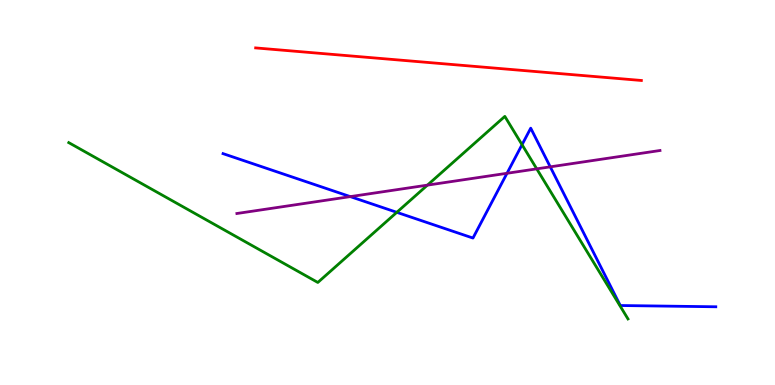[{'lines': ['blue', 'red'], 'intersections': []}, {'lines': ['green', 'red'], 'intersections': []}, {'lines': ['purple', 'red'], 'intersections': []}, {'lines': ['blue', 'green'], 'intersections': [{'x': 5.12, 'y': 4.49}, {'x': 6.74, 'y': 6.24}]}, {'lines': ['blue', 'purple'], 'intersections': [{'x': 4.52, 'y': 4.89}, {'x': 6.54, 'y': 5.5}, {'x': 7.1, 'y': 5.67}]}, {'lines': ['green', 'purple'], 'intersections': [{'x': 5.52, 'y': 5.19}, {'x': 6.93, 'y': 5.61}]}]